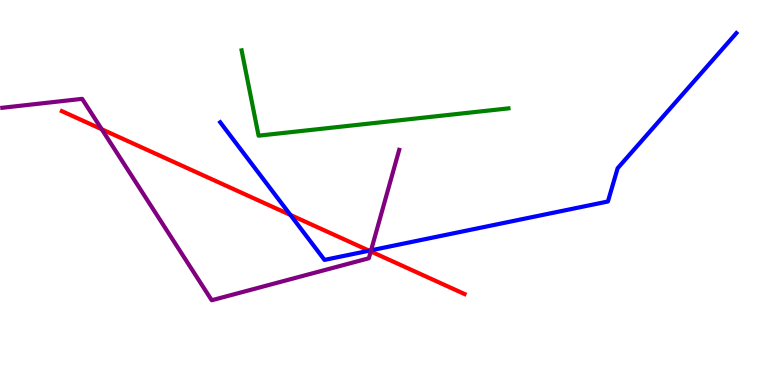[{'lines': ['blue', 'red'], 'intersections': [{'x': 3.75, 'y': 4.42}, {'x': 4.76, 'y': 3.49}]}, {'lines': ['green', 'red'], 'intersections': []}, {'lines': ['purple', 'red'], 'intersections': [{'x': 1.31, 'y': 6.64}, {'x': 4.78, 'y': 3.47}]}, {'lines': ['blue', 'green'], 'intersections': []}, {'lines': ['blue', 'purple'], 'intersections': [{'x': 4.79, 'y': 3.5}]}, {'lines': ['green', 'purple'], 'intersections': []}]